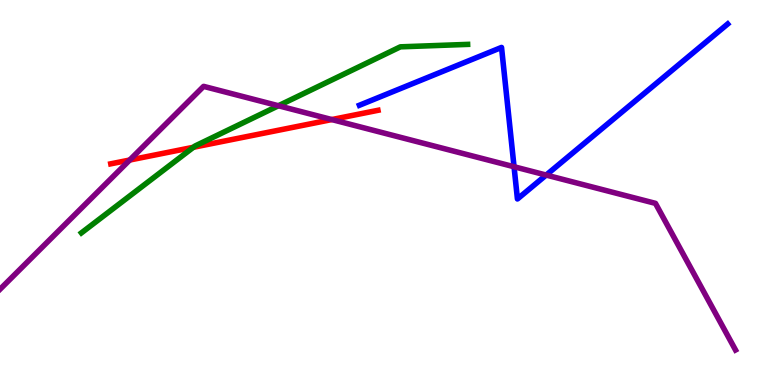[{'lines': ['blue', 'red'], 'intersections': []}, {'lines': ['green', 'red'], 'intersections': [{'x': 2.5, 'y': 6.17}]}, {'lines': ['purple', 'red'], 'intersections': [{'x': 1.67, 'y': 5.84}, {'x': 4.28, 'y': 6.89}]}, {'lines': ['blue', 'green'], 'intersections': []}, {'lines': ['blue', 'purple'], 'intersections': [{'x': 6.63, 'y': 5.67}, {'x': 7.05, 'y': 5.45}]}, {'lines': ['green', 'purple'], 'intersections': [{'x': 3.59, 'y': 7.25}]}]